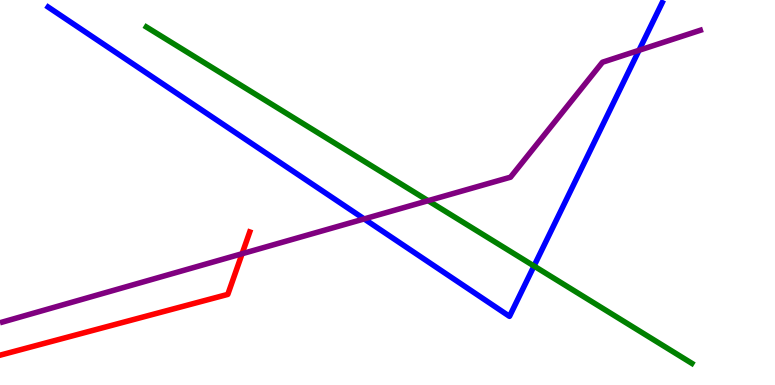[{'lines': ['blue', 'red'], 'intersections': []}, {'lines': ['green', 'red'], 'intersections': []}, {'lines': ['purple', 'red'], 'intersections': [{'x': 3.12, 'y': 3.41}]}, {'lines': ['blue', 'green'], 'intersections': [{'x': 6.89, 'y': 3.09}]}, {'lines': ['blue', 'purple'], 'intersections': [{'x': 4.7, 'y': 4.31}, {'x': 8.25, 'y': 8.69}]}, {'lines': ['green', 'purple'], 'intersections': [{'x': 5.52, 'y': 4.79}]}]